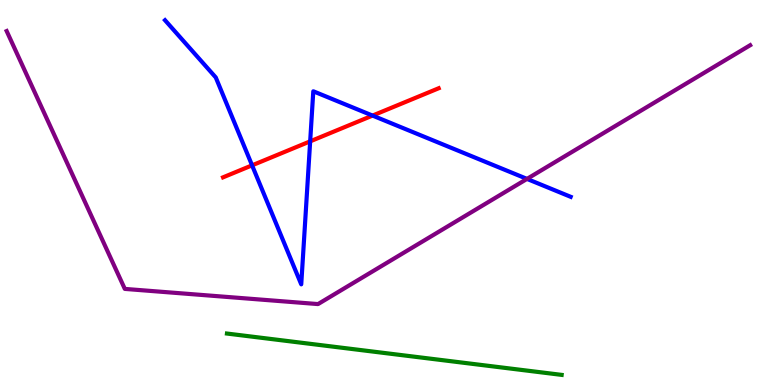[{'lines': ['blue', 'red'], 'intersections': [{'x': 3.25, 'y': 5.71}, {'x': 4.0, 'y': 6.33}, {'x': 4.81, 'y': 7.0}]}, {'lines': ['green', 'red'], 'intersections': []}, {'lines': ['purple', 'red'], 'intersections': []}, {'lines': ['blue', 'green'], 'intersections': []}, {'lines': ['blue', 'purple'], 'intersections': [{'x': 6.8, 'y': 5.35}]}, {'lines': ['green', 'purple'], 'intersections': []}]